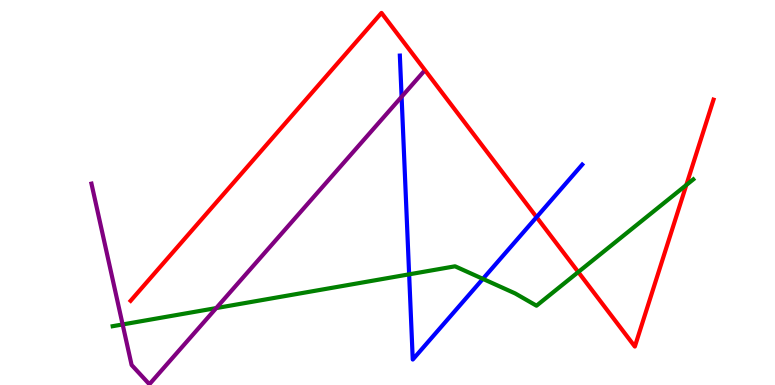[{'lines': ['blue', 'red'], 'intersections': [{'x': 6.92, 'y': 4.36}]}, {'lines': ['green', 'red'], 'intersections': [{'x': 7.46, 'y': 2.93}, {'x': 8.86, 'y': 5.19}]}, {'lines': ['purple', 'red'], 'intersections': []}, {'lines': ['blue', 'green'], 'intersections': [{'x': 5.28, 'y': 2.87}, {'x': 6.23, 'y': 2.76}]}, {'lines': ['blue', 'purple'], 'intersections': [{'x': 5.18, 'y': 7.49}]}, {'lines': ['green', 'purple'], 'intersections': [{'x': 1.58, 'y': 1.57}, {'x': 2.79, 'y': 2.0}]}]